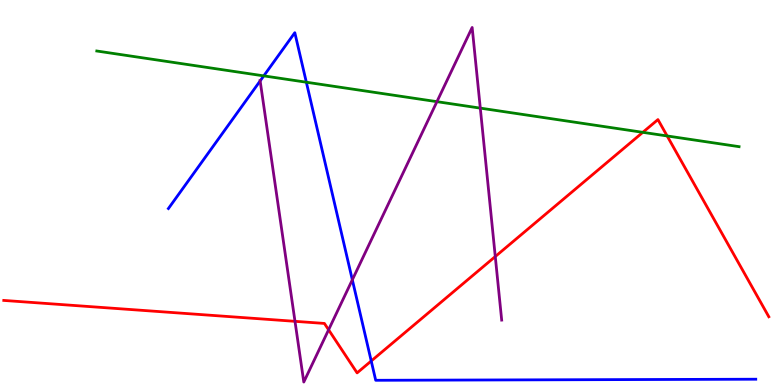[{'lines': ['blue', 'red'], 'intersections': [{'x': 4.79, 'y': 0.624}]}, {'lines': ['green', 'red'], 'intersections': [{'x': 8.29, 'y': 6.56}, {'x': 8.61, 'y': 6.47}]}, {'lines': ['purple', 'red'], 'intersections': [{'x': 3.81, 'y': 1.65}, {'x': 4.24, 'y': 1.43}, {'x': 6.39, 'y': 3.34}]}, {'lines': ['blue', 'green'], 'intersections': [{'x': 3.4, 'y': 8.03}, {'x': 3.95, 'y': 7.86}]}, {'lines': ['blue', 'purple'], 'intersections': [{'x': 3.36, 'y': 7.9}, {'x': 4.55, 'y': 2.73}]}, {'lines': ['green', 'purple'], 'intersections': [{'x': 5.64, 'y': 7.36}, {'x': 6.2, 'y': 7.19}]}]